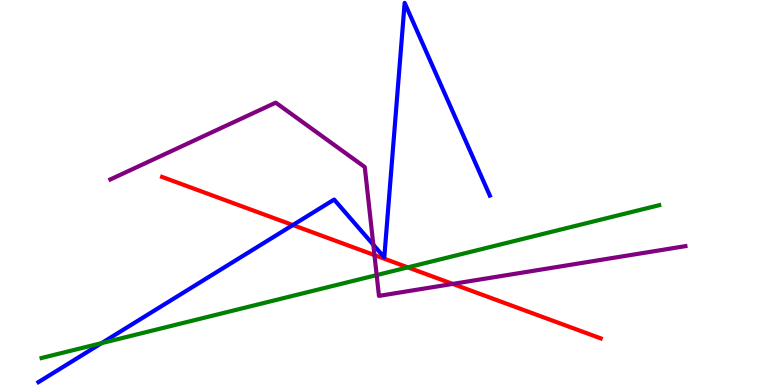[{'lines': ['blue', 'red'], 'intersections': [{'x': 3.78, 'y': 4.15}]}, {'lines': ['green', 'red'], 'intersections': [{'x': 5.26, 'y': 3.06}]}, {'lines': ['purple', 'red'], 'intersections': [{'x': 4.83, 'y': 3.37}, {'x': 5.84, 'y': 2.63}]}, {'lines': ['blue', 'green'], 'intersections': [{'x': 1.31, 'y': 1.09}]}, {'lines': ['blue', 'purple'], 'intersections': [{'x': 4.82, 'y': 3.64}]}, {'lines': ['green', 'purple'], 'intersections': [{'x': 4.86, 'y': 2.85}]}]